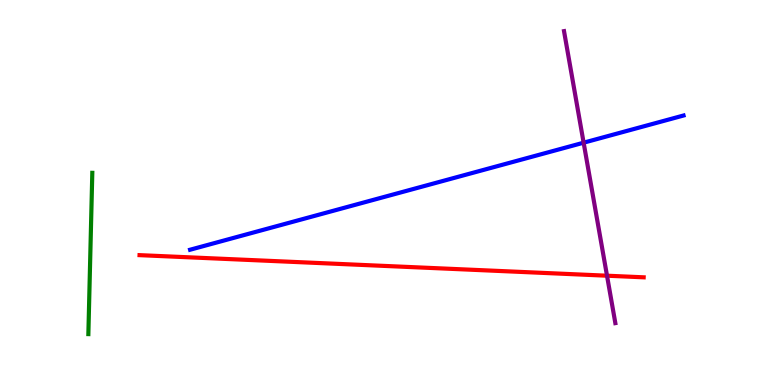[{'lines': ['blue', 'red'], 'intersections': []}, {'lines': ['green', 'red'], 'intersections': []}, {'lines': ['purple', 'red'], 'intersections': [{'x': 7.83, 'y': 2.84}]}, {'lines': ['blue', 'green'], 'intersections': []}, {'lines': ['blue', 'purple'], 'intersections': [{'x': 7.53, 'y': 6.29}]}, {'lines': ['green', 'purple'], 'intersections': []}]